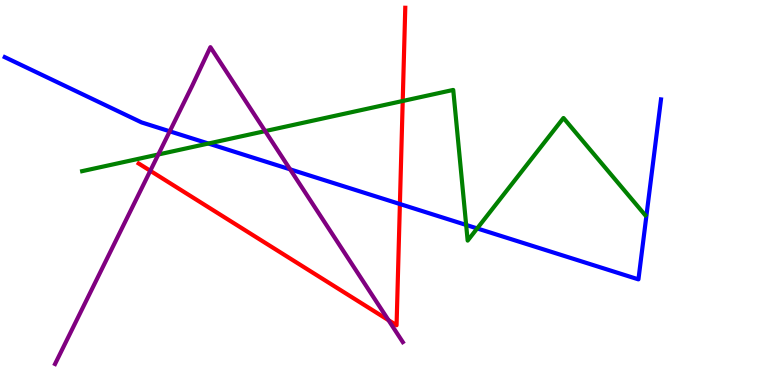[{'lines': ['blue', 'red'], 'intersections': [{'x': 5.16, 'y': 4.7}]}, {'lines': ['green', 'red'], 'intersections': [{'x': 5.2, 'y': 7.38}]}, {'lines': ['purple', 'red'], 'intersections': [{'x': 1.94, 'y': 5.56}, {'x': 5.01, 'y': 1.68}]}, {'lines': ['blue', 'green'], 'intersections': [{'x': 2.69, 'y': 6.27}, {'x': 6.01, 'y': 4.16}, {'x': 6.16, 'y': 4.07}]}, {'lines': ['blue', 'purple'], 'intersections': [{'x': 2.19, 'y': 6.59}, {'x': 3.74, 'y': 5.6}]}, {'lines': ['green', 'purple'], 'intersections': [{'x': 2.04, 'y': 5.99}, {'x': 3.42, 'y': 6.59}]}]